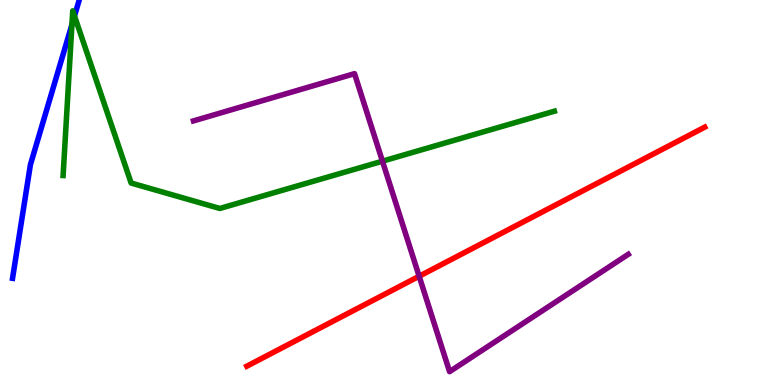[{'lines': ['blue', 'red'], 'intersections': []}, {'lines': ['green', 'red'], 'intersections': []}, {'lines': ['purple', 'red'], 'intersections': [{'x': 5.41, 'y': 2.82}]}, {'lines': ['blue', 'green'], 'intersections': [{'x': 0.928, 'y': 9.36}, {'x': 0.961, 'y': 9.58}]}, {'lines': ['blue', 'purple'], 'intersections': []}, {'lines': ['green', 'purple'], 'intersections': [{'x': 4.93, 'y': 5.81}]}]